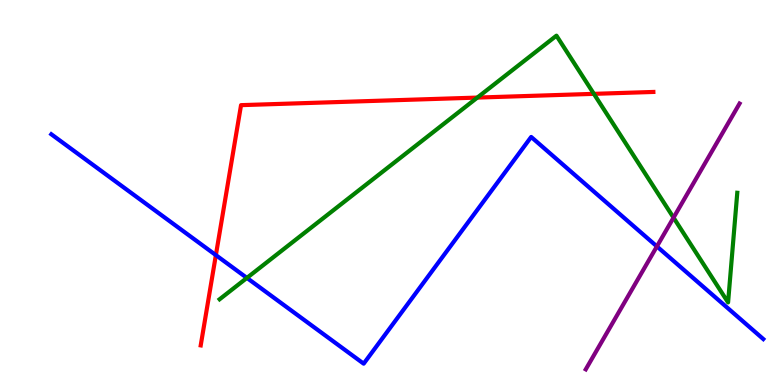[{'lines': ['blue', 'red'], 'intersections': [{'x': 2.79, 'y': 3.37}]}, {'lines': ['green', 'red'], 'intersections': [{'x': 6.16, 'y': 7.47}, {'x': 7.66, 'y': 7.56}]}, {'lines': ['purple', 'red'], 'intersections': []}, {'lines': ['blue', 'green'], 'intersections': [{'x': 3.19, 'y': 2.78}]}, {'lines': ['blue', 'purple'], 'intersections': [{'x': 8.48, 'y': 3.6}]}, {'lines': ['green', 'purple'], 'intersections': [{'x': 8.69, 'y': 4.35}]}]